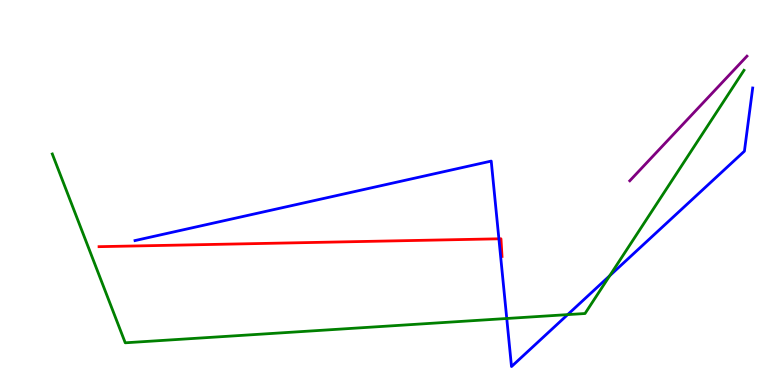[{'lines': ['blue', 'red'], 'intersections': [{'x': 6.44, 'y': 3.8}]}, {'lines': ['green', 'red'], 'intersections': []}, {'lines': ['purple', 'red'], 'intersections': []}, {'lines': ['blue', 'green'], 'intersections': [{'x': 6.54, 'y': 1.73}, {'x': 7.32, 'y': 1.83}, {'x': 7.87, 'y': 2.84}]}, {'lines': ['blue', 'purple'], 'intersections': []}, {'lines': ['green', 'purple'], 'intersections': []}]